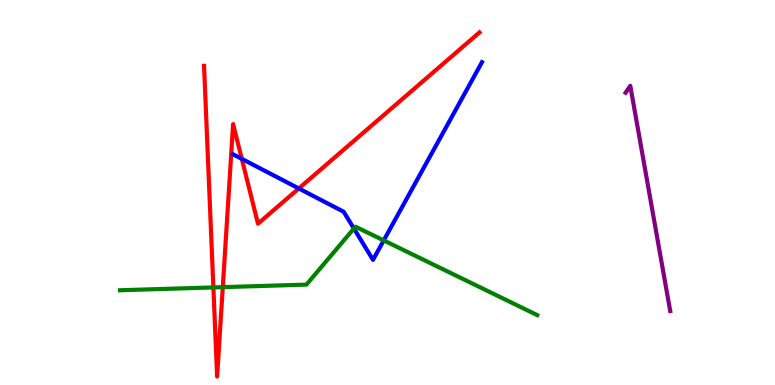[{'lines': ['blue', 'red'], 'intersections': [{'x': 3.12, 'y': 5.87}, {'x': 3.86, 'y': 5.11}]}, {'lines': ['green', 'red'], 'intersections': [{'x': 2.75, 'y': 2.53}, {'x': 2.87, 'y': 2.54}]}, {'lines': ['purple', 'red'], 'intersections': []}, {'lines': ['blue', 'green'], 'intersections': [{'x': 4.57, 'y': 4.06}, {'x': 4.95, 'y': 3.76}]}, {'lines': ['blue', 'purple'], 'intersections': []}, {'lines': ['green', 'purple'], 'intersections': []}]